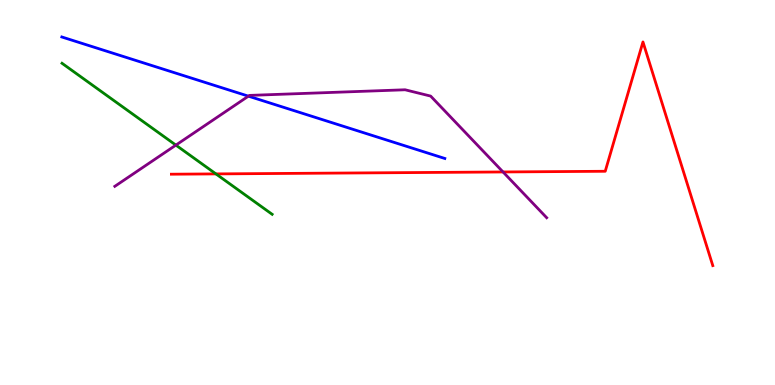[{'lines': ['blue', 'red'], 'intersections': []}, {'lines': ['green', 'red'], 'intersections': [{'x': 2.79, 'y': 5.48}]}, {'lines': ['purple', 'red'], 'intersections': [{'x': 6.49, 'y': 5.53}]}, {'lines': ['blue', 'green'], 'intersections': []}, {'lines': ['blue', 'purple'], 'intersections': [{'x': 3.21, 'y': 7.5}]}, {'lines': ['green', 'purple'], 'intersections': [{'x': 2.27, 'y': 6.23}]}]